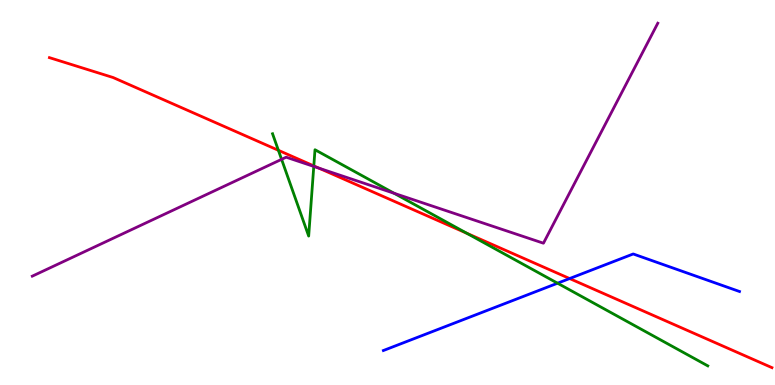[{'lines': ['blue', 'red'], 'intersections': [{'x': 7.35, 'y': 2.77}]}, {'lines': ['green', 'red'], 'intersections': [{'x': 3.59, 'y': 6.1}, {'x': 4.05, 'y': 5.69}, {'x': 6.02, 'y': 3.94}]}, {'lines': ['purple', 'red'], 'intersections': [{'x': 4.11, 'y': 5.63}]}, {'lines': ['blue', 'green'], 'intersections': [{'x': 7.19, 'y': 2.64}]}, {'lines': ['blue', 'purple'], 'intersections': []}, {'lines': ['green', 'purple'], 'intersections': [{'x': 3.63, 'y': 5.86}, {'x': 4.05, 'y': 5.68}, {'x': 5.09, 'y': 4.98}]}]